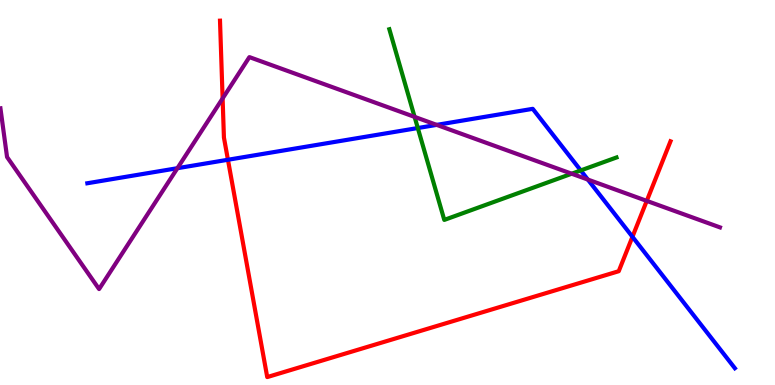[{'lines': ['blue', 'red'], 'intersections': [{'x': 2.94, 'y': 5.85}, {'x': 8.16, 'y': 3.85}]}, {'lines': ['green', 'red'], 'intersections': []}, {'lines': ['purple', 'red'], 'intersections': [{'x': 2.87, 'y': 7.44}, {'x': 8.35, 'y': 4.78}]}, {'lines': ['blue', 'green'], 'intersections': [{'x': 5.39, 'y': 6.67}, {'x': 7.49, 'y': 5.57}]}, {'lines': ['blue', 'purple'], 'intersections': [{'x': 2.29, 'y': 5.63}, {'x': 5.63, 'y': 6.76}, {'x': 7.59, 'y': 5.34}]}, {'lines': ['green', 'purple'], 'intersections': [{'x': 5.35, 'y': 6.96}, {'x': 7.38, 'y': 5.49}]}]